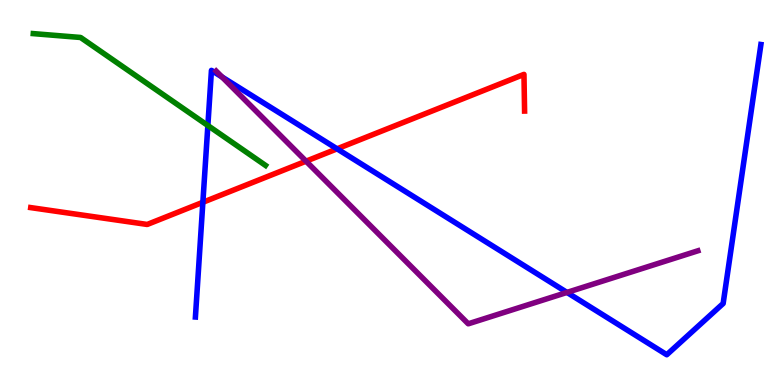[{'lines': ['blue', 'red'], 'intersections': [{'x': 2.62, 'y': 4.75}, {'x': 4.35, 'y': 6.13}]}, {'lines': ['green', 'red'], 'intersections': []}, {'lines': ['purple', 'red'], 'intersections': [{'x': 3.95, 'y': 5.81}]}, {'lines': ['blue', 'green'], 'intersections': [{'x': 2.68, 'y': 6.74}]}, {'lines': ['blue', 'purple'], 'intersections': [{'x': 2.87, 'y': 8.0}, {'x': 7.32, 'y': 2.4}]}, {'lines': ['green', 'purple'], 'intersections': []}]